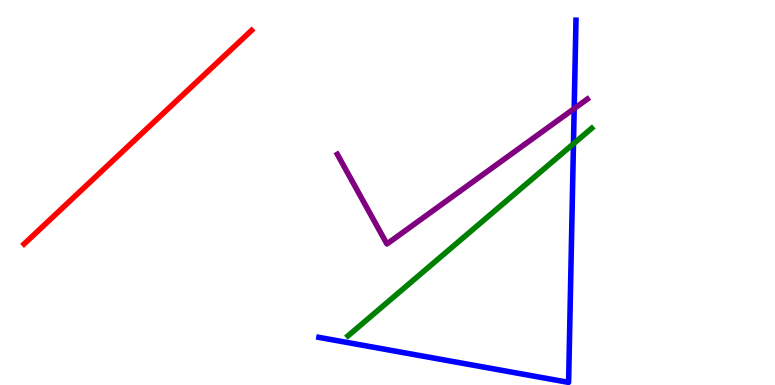[{'lines': ['blue', 'red'], 'intersections': []}, {'lines': ['green', 'red'], 'intersections': []}, {'lines': ['purple', 'red'], 'intersections': []}, {'lines': ['blue', 'green'], 'intersections': [{'x': 7.4, 'y': 6.26}]}, {'lines': ['blue', 'purple'], 'intersections': [{'x': 7.41, 'y': 7.18}]}, {'lines': ['green', 'purple'], 'intersections': []}]